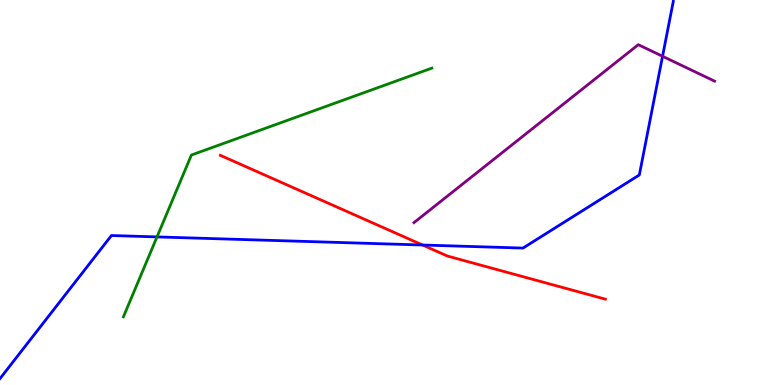[{'lines': ['blue', 'red'], 'intersections': [{'x': 5.45, 'y': 3.64}]}, {'lines': ['green', 'red'], 'intersections': []}, {'lines': ['purple', 'red'], 'intersections': []}, {'lines': ['blue', 'green'], 'intersections': [{'x': 2.03, 'y': 3.85}]}, {'lines': ['blue', 'purple'], 'intersections': [{'x': 8.55, 'y': 8.54}]}, {'lines': ['green', 'purple'], 'intersections': []}]